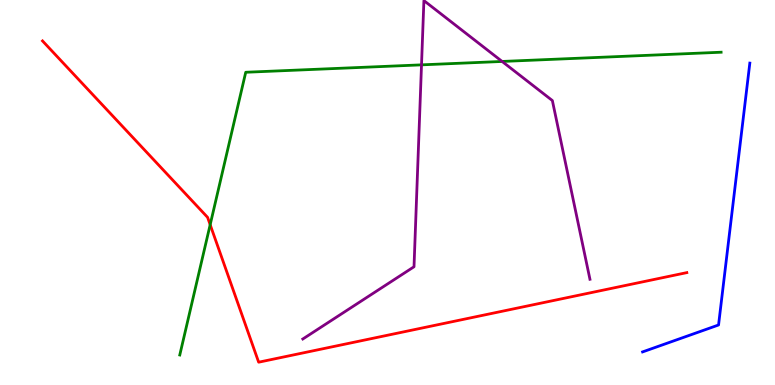[{'lines': ['blue', 'red'], 'intersections': []}, {'lines': ['green', 'red'], 'intersections': [{'x': 2.71, 'y': 4.16}]}, {'lines': ['purple', 'red'], 'intersections': []}, {'lines': ['blue', 'green'], 'intersections': []}, {'lines': ['blue', 'purple'], 'intersections': []}, {'lines': ['green', 'purple'], 'intersections': [{'x': 5.44, 'y': 8.32}, {'x': 6.48, 'y': 8.4}]}]